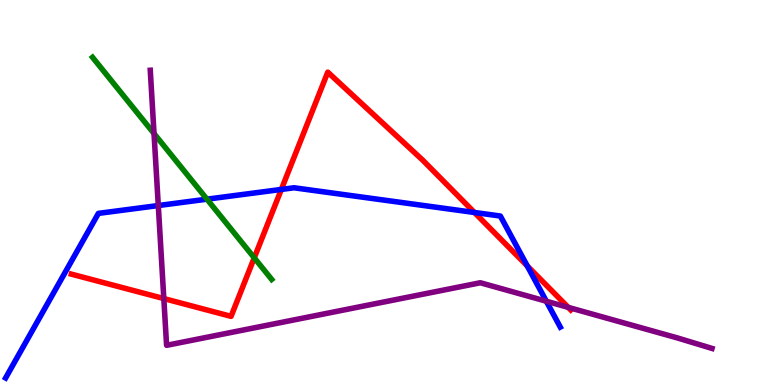[{'lines': ['blue', 'red'], 'intersections': [{'x': 3.63, 'y': 5.08}, {'x': 6.12, 'y': 4.48}, {'x': 6.8, 'y': 3.09}]}, {'lines': ['green', 'red'], 'intersections': [{'x': 3.28, 'y': 3.3}]}, {'lines': ['purple', 'red'], 'intersections': [{'x': 2.11, 'y': 2.24}, {'x': 7.33, 'y': 2.02}]}, {'lines': ['blue', 'green'], 'intersections': [{'x': 2.67, 'y': 4.83}]}, {'lines': ['blue', 'purple'], 'intersections': [{'x': 2.04, 'y': 4.66}, {'x': 7.05, 'y': 2.18}]}, {'lines': ['green', 'purple'], 'intersections': [{'x': 1.99, 'y': 6.53}]}]